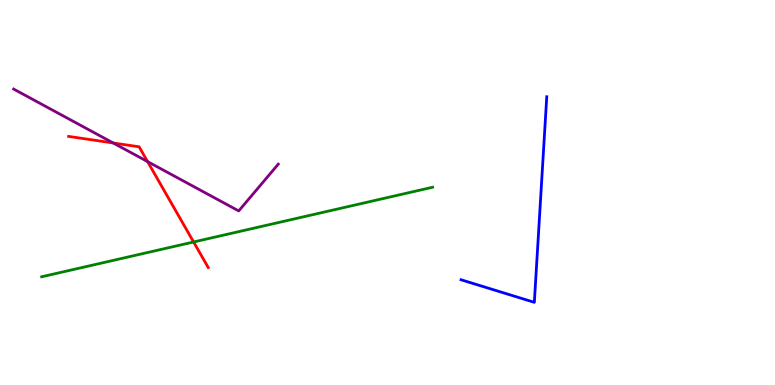[{'lines': ['blue', 'red'], 'intersections': []}, {'lines': ['green', 'red'], 'intersections': [{'x': 2.5, 'y': 3.71}]}, {'lines': ['purple', 'red'], 'intersections': [{'x': 1.46, 'y': 6.29}, {'x': 1.9, 'y': 5.8}]}, {'lines': ['blue', 'green'], 'intersections': []}, {'lines': ['blue', 'purple'], 'intersections': []}, {'lines': ['green', 'purple'], 'intersections': []}]